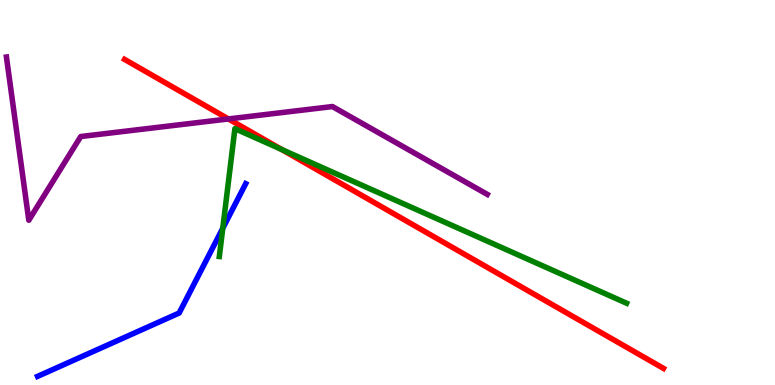[{'lines': ['blue', 'red'], 'intersections': []}, {'lines': ['green', 'red'], 'intersections': [{'x': 3.63, 'y': 6.12}]}, {'lines': ['purple', 'red'], 'intersections': [{'x': 2.95, 'y': 6.91}]}, {'lines': ['blue', 'green'], 'intersections': [{'x': 2.87, 'y': 4.07}]}, {'lines': ['blue', 'purple'], 'intersections': []}, {'lines': ['green', 'purple'], 'intersections': []}]